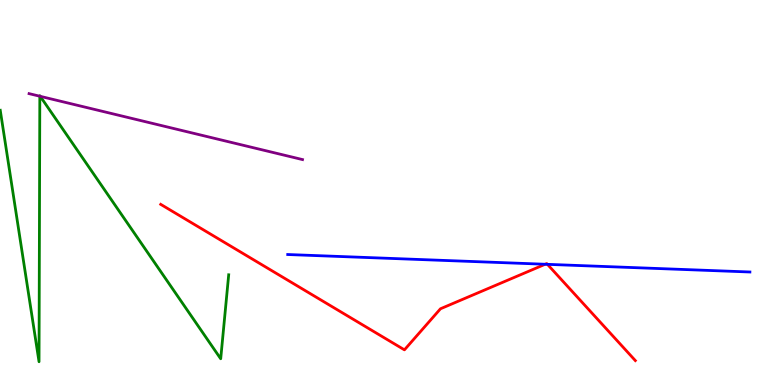[{'lines': ['blue', 'red'], 'intersections': [{'x': 7.03, 'y': 3.14}, {'x': 7.06, 'y': 3.13}]}, {'lines': ['green', 'red'], 'intersections': []}, {'lines': ['purple', 'red'], 'intersections': []}, {'lines': ['blue', 'green'], 'intersections': []}, {'lines': ['blue', 'purple'], 'intersections': []}, {'lines': ['green', 'purple'], 'intersections': [{'x': 0.514, 'y': 7.5}, {'x': 0.519, 'y': 7.5}]}]